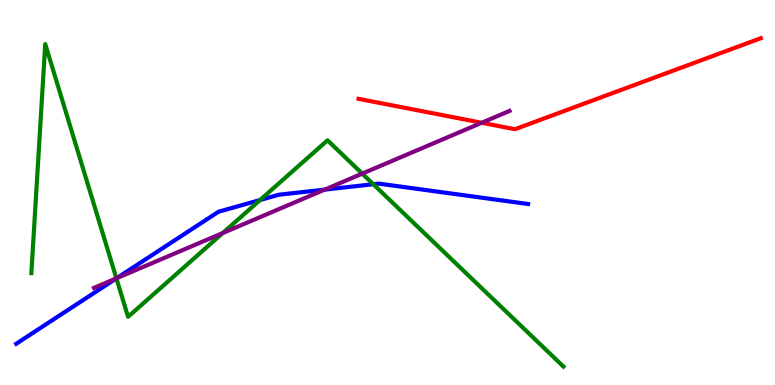[{'lines': ['blue', 'red'], 'intersections': []}, {'lines': ['green', 'red'], 'intersections': []}, {'lines': ['purple', 'red'], 'intersections': [{'x': 6.22, 'y': 6.81}]}, {'lines': ['blue', 'green'], 'intersections': [{'x': 1.5, 'y': 2.77}, {'x': 3.36, 'y': 4.8}, {'x': 4.82, 'y': 5.21}]}, {'lines': ['blue', 'purple'], 'intersections': [{'x': 1.51, 'y': 2.77}, {'x': 4.19, 'y': 5.07}]}, {'lines': ['green', 'purple'], 'intersections': [{'x': 1.5, 'y': 2.77}, {'x': 2.87, 'y': 3.95}, {'x': 4.67, 'y': 5.49}]}]